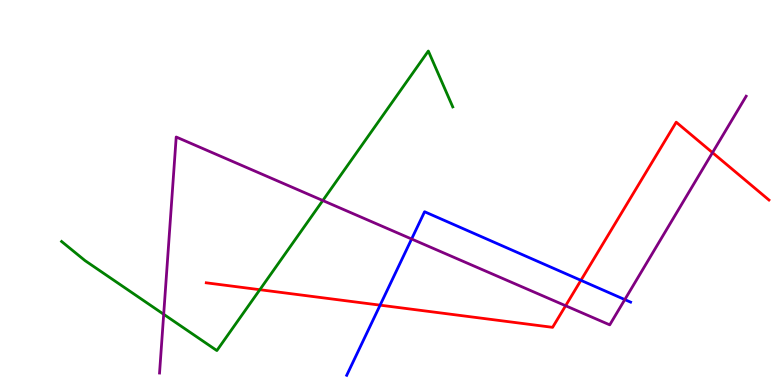[{'lines': ['blue', 'red'], 'intersections': [{'x': 4.9, 'y': 2.07}, {'x': 7.5, 'y': 2.72}]}, {'lines': ['green', 'red'], 'intersections': [{'x': 3.35, 'y': 2.48}]}, {'lines': ['purple', 'red'], 'intersections': [{'x': 7.3, 'y': 2.06}, {'x': 9.19, 'y': 6.04}]}, {'lines': ['blue', 'green'], 'intersections': []}, {'lines': ['blue', 'purple'], 'intersections': [{'x': 5.31, 'y': 3.79}, {'x': 8.06, 'y': 2.22}]}, {'lines': ['green', 'purple'], 'intersections': [{'x': 2.11, 'y': 1.84}, {'x': 4.17, 'y': 4.79}]}]